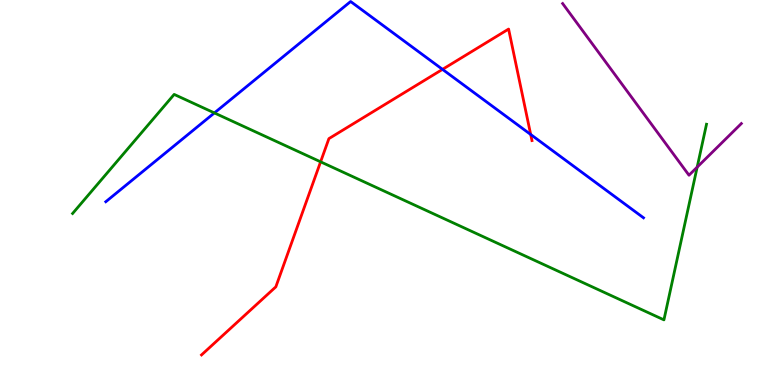[{'lines': ['blue', 'red'], 'intersections': [{'x': 5.71, 'y': 8.2}, {'x': 6.85, 'y': 6.51}]}, {'lines': ['green', 'red'], 'intersections': [{'x': 4.14, 'y': 5.8}]}, {'lines': ['purple', 'red'], 'intersections': []}, {'lines': ['blue', 'green'], 'intersections': [{'x': 2.77, 'y': 7.07}]}, {'lines': ['blue', 'purple'], 'intersections': []}, {'lines': ['green', 'purple'], 'intersections': [{'x': 9.0, 'y': 5.66}]}]